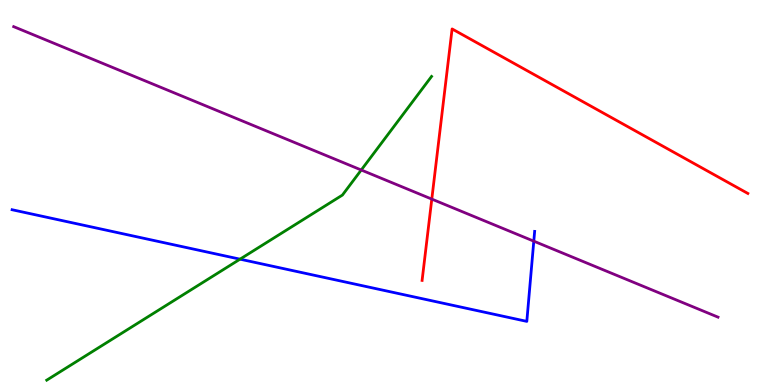[{'lines': ['blue', 'red'], 'intersections': []}, {'lines': ['green', 'red'], 'intersections': []}, {'lines': ['purple', 'red'], 'intersections': [{'x': 5.57, 'y': 4.83}]}, {'lines': ['blue', 'green'], 'intersections': [{'x': 3.1, 'y': 3.27}]}, {'lines': ['blue', 'purple'], 'intersections': [{'x': 6.89, 'y': 3.74}]}, {'lines': ['green', 'purple'], 'intersections': [{'x': 4.66, 'y': 5.58}]}]